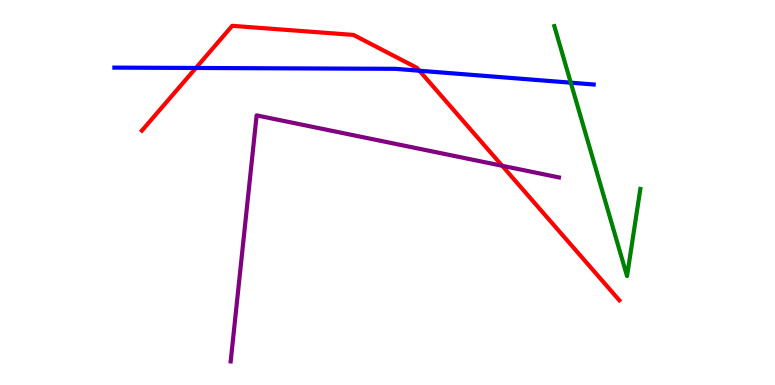[{'lines': ['blue', 'red'], 'intersections': [{'x': 2.53, 'y': 8.23}, {'x': 5.41, 'y': 8.16}]}, {'lines': ['green', 'red'], 'intersections': []}, {'lines': ['purple', 'red'], 'intersections': [{'x': 6.48, 'y': 5.69}]}, {'lines': ['blue', 'green'], 'intersections': [{'x': 7.36, 'y': 7.85}]}, {'lines': ['blue', 'purple'], 'intersections': []}, {'lines': ['green', 'purple'], 'intersections': []}]